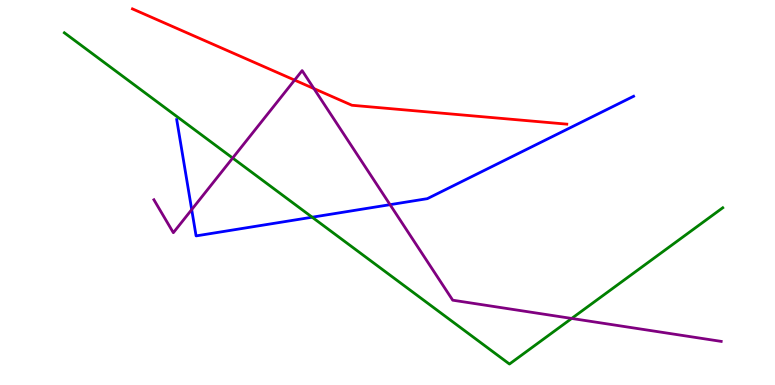[{'lines': ['blue', 'red'], 'intersections': []}, {'lines': ['green', 'red'], 'intersections': []}, {'lines': ['purple', 'red'], 'intersections': [{'x': 3.8, 'y': 7.92}, {'x': 4.05, 'y': 7.7}]}, {'lines': ['blue', 'green'], 'intersections': [{'x': 4.03, 'y': 4.36}]}, {'lines': ['blue', 'purple'], 'intersections': [{'x': 2.47, 'y': 4.56}, {'x': 5.03, 'y': 4.68}]}, {'lines': ['green', 'purple'], 'intersections': [{'x': 3.0, 'y': 5.89}, {'x': 7.38, 'y': 1.73}]}]